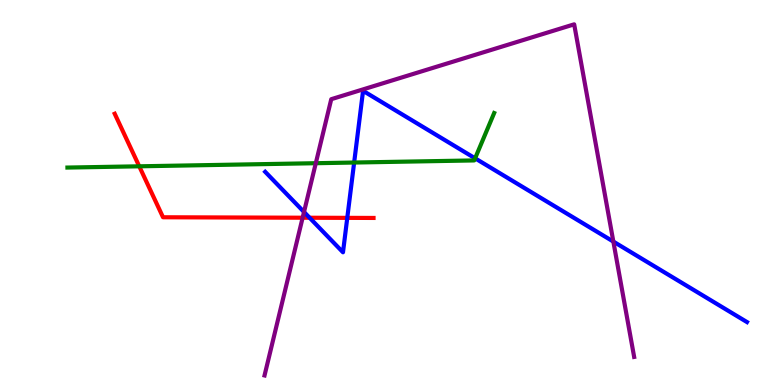[{'lines': ['blue', 'red'], 'intersections': [{'x': 3.99, 'y': 4.34}, {'x': 4.48, 'y': 4.34}]}, {'lines': ['green', 'red'], 'intersections': [{'x': 1.8, 'y': 5.68}]}, {'lines': ['purple', 'red'], 'intersections': [{'x': 3.9, 'y': 4.34}]}, {'lines': ['blue', 'green'], 'intersections': [{'x': 4.57, 'y': 5.78}, {'x': 6.13, 'y': 5.89}]}, {'lines': ['blue', 'purple'], 'intersections': [{'x': 3.92, 'y': 4.49}, {'x': 7.91, 'y': 3.73}]}, {'lines': ['green', 'purple'], 'intersections': [{'x': 4.07, 'y': 5.76}]}]